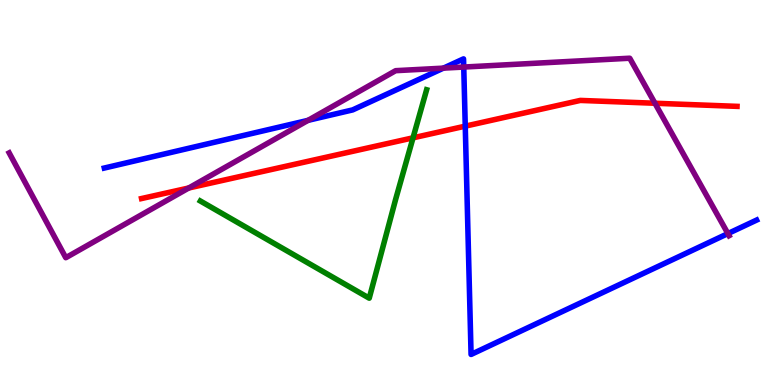[{'lines': ['blue', 'red'], 'intersections': [{'x': 6.0, 'y': 6.72}]}, {'lines': ['green', 'red'], 'intersections': [{'x': 5.33, 'y': 6.42}]}, {'lines': ['purple', 'red'], 'intersections': [{'x': 2.44, 'y': 5.12}, {'x': 8.45, 'y': 7.32}]}, {'lines': ['blue', 'green'], 'intersections': []}, {'lines': ['blue', 'purple'], 'intersections': [{'x': 3.97, 'y': 6.87}, {'x': 5.72, 'y': 8.23}, {'x': 5.98, 'y': 8.26}, {'x': 9.39, 'y': 3.93}]}, {'lines': ['green', 'purple'], 'intersections': []}]